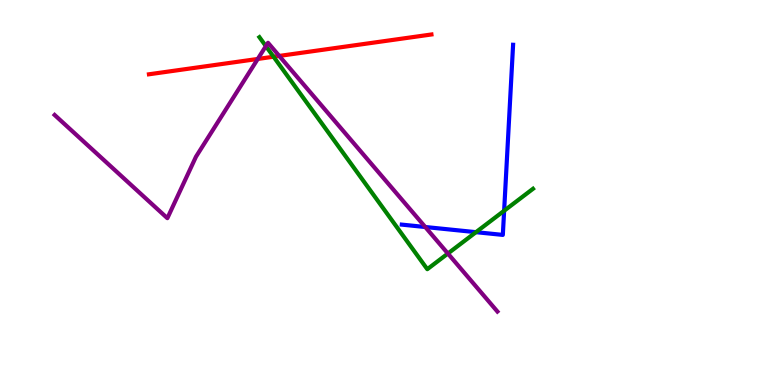[{'lines': ['blue', 'red'], 'intersections': []}, {'lines': ['green', 'red'], 'intersections': [{'x': 3.53, 'y': 8.53}]}, {'lines': ['purple', 'red'], 'intersections': [{'x': 3.33, 'y': 8.47}, {'x': 3.6, 'y': 8.55}]}, {'lines': ['blue', 'green'], 'intersections': [{'x': 6.14, 'y': 3.97}, {'x': 6.5, 'y': 4.53}]}, {'lines': ['blue', 'purple'], 'intersections': [{'x': 5.49, 'y': 4.1}]}, {'lines': ['green', 'purple'], 'intersections': [{'x': 3.43, 'y': 8.8}, {'x': 5.78, 'y': 3.41}]}]